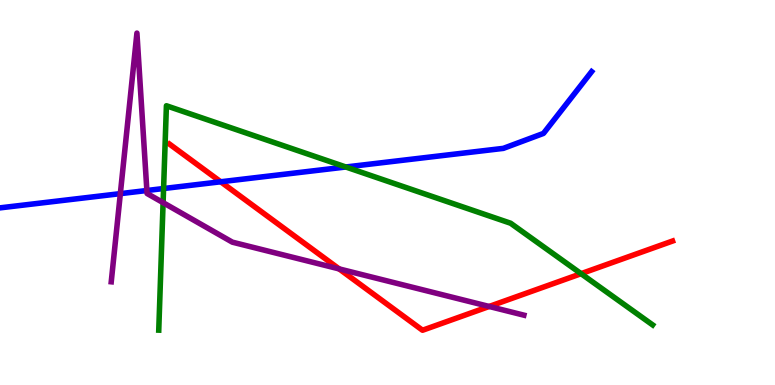[{'lines': ['blue', 'red'], 'intersections': [{'x': 2.85, 'y': 5.28}]}, {'lines': ['green', 'red'], 'intersections': [{'x': 7.5, 'y': 2.89}]}, {'lines': ['purple', 'red'], 'intersections': [{'x': 4.38, 'y': 3.02}, {'x': 6.31, 'y': 2.04}]}, {'lines': ['blue', 'green'], 'intersections': [{'x': 2.11, 'y': 5.1}, {'x': 4.46, 'y': 5.66}]}, {'lines': ['blue', 'purple'], 'intersections': [{'x': 1.55, 'y': 4.97}, {'x': 1.9, 'y': 5.05}]}, {'lines': ['green', 'purple'], 'intersections': [{'x': 2.1, 'y': 4.74}]}]